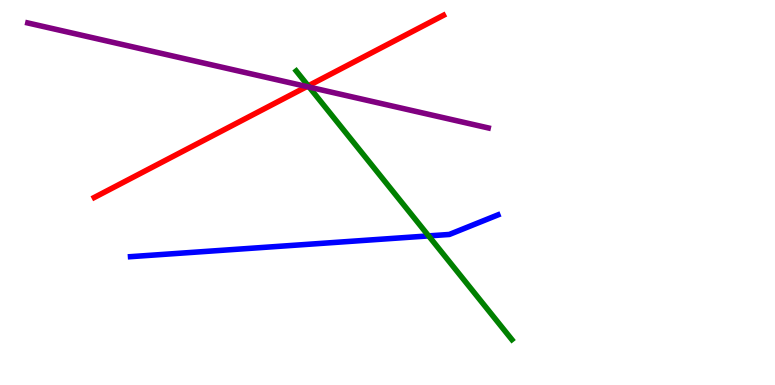[{'lines': ['blue', 'red'], 'intersections': []}, {'lines': ['green', 'red'], 'intersections': [{'x': 3.98, 'y': 7.77}]}, {'lines': ['purple', 'red'], 'intersections': [{'x': 3.96, 'y': 7.75}]}, {'lines': ['blue', 'green'], 'intersections': [{'x': 5.53, 'y': 3.87}]}, {'lines': ['blue', 'purple'], 'intersections': []}, {'lines': ['green', 'purple'], 'intersections': [{'x': 3.99, 'y': 7.74}]}]